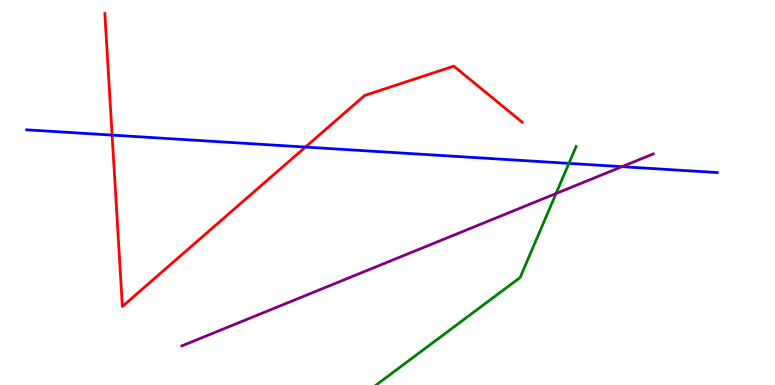[{'lines': ['blue', 'red'], 'intersections': [{'x': 1.45, 'y': 6.49}, {'x': 3.94, 'y': 6.18}]}, {'lines': ['green', 'red'], 'intersections': []}, {'lines': ['purple', 'red'], 'intersections': []}, {'lines': ['blue', 'green'], 'intersections': [{'x': 7.34, 'y': 5.76}]}, {'lines': ['blue', 'purple'], 'intersections': [{'x': 8.03, 'y': 5.67}]}, {'lines': ['green', 'purple'], 'intersections': [{'x': 7.17, 'y': 4.97}]}]